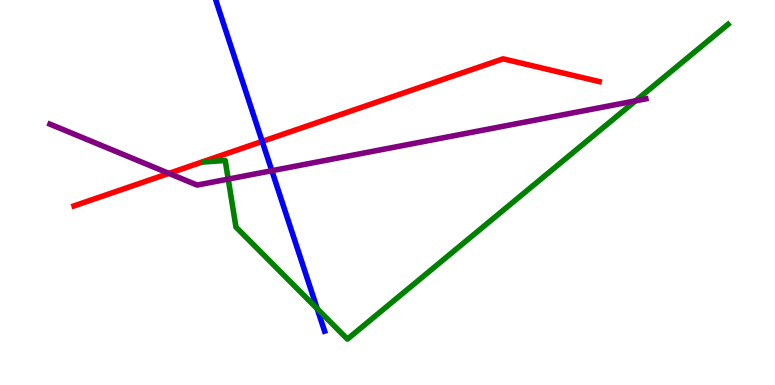[{'lines': ['blue', 'red'], 'intersections': [{'x': 3.38, 'y': 6.33}]}, {'lines': ['green', 'red'], 'intersections': []}, {'lines': ['purple', 'red'], 'intersections': [{'x': 2.18, 'y': 5.5}]}, {'lines': ['blue', 'green'], 'intersections': [{'x': 4.09, 'y': 1.98}]}, {'lines': ['blue', 'purple'], 'intersections': [{'x': 3.51, 'y': 5.57}]}, {'lines': ['green', 'purple'], 'intersections': [{'x': 2.94, 'y': 5.35}, {'x': 8.2, 'y': 7.38}]}]